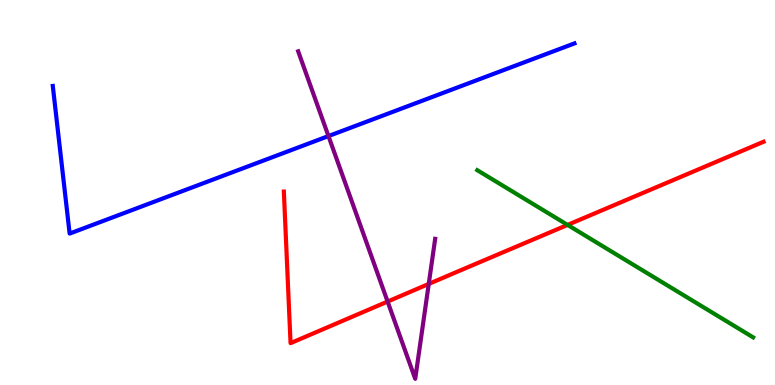[{'lines': ['blue', 'red'], 'intersections': []}, {'lines': ['green', 'red'], 'intersections': [{'x': 7.32, 'y': 4.16}]}, {'lines': ['purple', 'red'], 'intersections': [{'x': 5.0, 'y': 2.17}, {'x': 5.53, 'y': 2.63}]}, {'lines': ['blue', 'green'], 'intersections': []}, {'lines': ['blue', 'purple'], 'intersections': [{'x': 4.24, 'y': 6.47}]}, {'lines': ['green', 'purple'], 'intersections': []}]